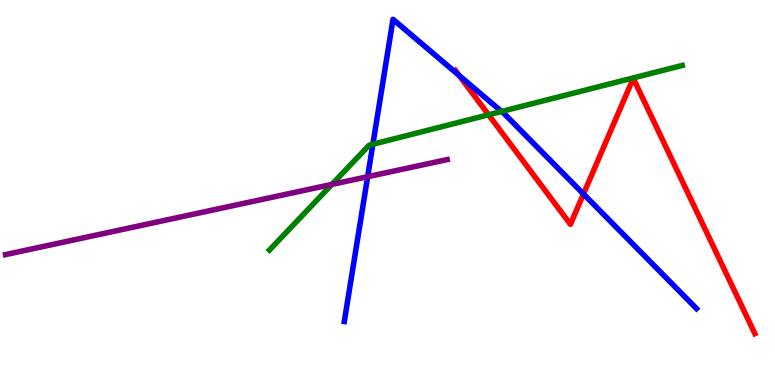[{'lines': ['blue', 'red'], 'intersections': [{'x': 5.93, 'y': 8.04}, {'x': 7.53, 'y': 4.96}]}, {'lines': ['green', 'red'], 'intersections': [{'x': 6.3, 'y': 7.02}]}, {'lines': ['purple', 'red'], 'intersections': []}, {'lines': ['blue', 'green'], 'intersections': [{'x': 4.81, 'y': 6.25}, {'x': 6.47, 'y': 7.1}]}, {'lines': ['blue', 'purple'], 'intersections': [{'x': 4.74, 'y': 5.41}]}, {'lines': ['green', 'purple'], 'intersections': [{'x': 4.28, 'y': 5.21}]}]